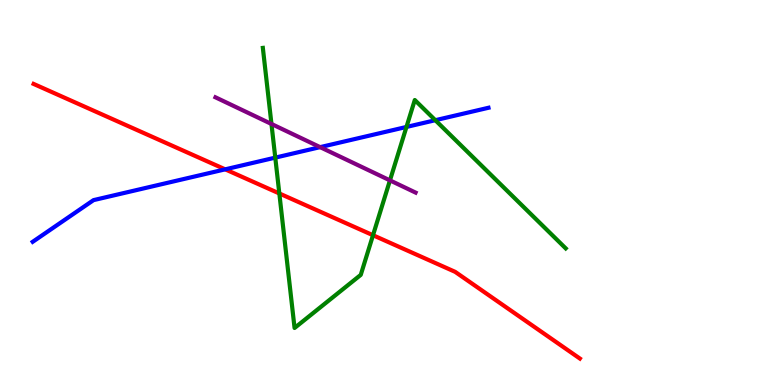[{'lines': ['blue', 'red'], 'intersections': [{'x': 2.91, 'y': 5.6}]}, {'lines': ['green', 'red'], 'intersections': [{'x': 3.6, 'y': 4.97}, {'x': 4.81, 'y': 3.89}]}, {'lines': ['purple', 'red'], 'intersections': []}, {'lines': ['blue', 'green'], 'intersections': [{'x': 3.55, 'y': 5.91}, {'x': 5.24, 'y': 6.7}, {'x': 5.62, 'y': 6.88}]}, {'lines': ['blue', 'purple'], 'intersections': [{'x': 4.13, 'y': 6.18}]}, {'lines': ['green', 'purple'], 'intersections': [{'x': 3.5, 'y': 6.78}, {'x': 5.03, 'y': 5.31}]}]